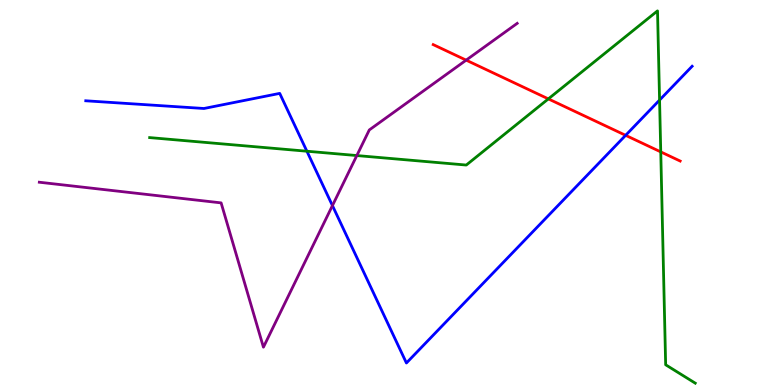[{'lines': ['blue', 'red'], 'intersections': [{'x': 8.07, 'y': 6.49}]}, {'lines': ['green', 'red'], 'intersections': [{'x': 7.08, 'y': 7.43}, {'x': 8.53, 'y': 6.05}]}, {'lines': ['purple', 'red'], 'intersections': [{'x': 6.01, 'y': 8.44}]}, {'lines': ['blue', 'green'], 'intersections': [{'x': 3.96, 'y': 6.07}, {'x': 8.51, 'y': 7.4}]}, {'lines': ['blue', 'purple'], 'intersections': [{'x': 4.29, 'y': 4.66}]}, {'lines': ['green', 'purple'], 'intersections': [{'x': 4.6, 'y': 5.96}]}]